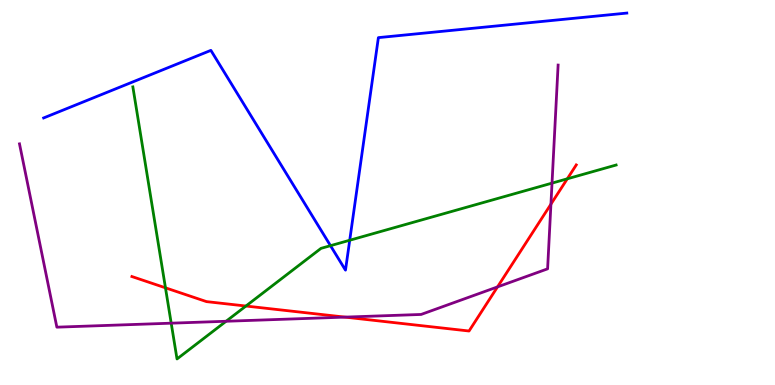[{'lines': ['blue', 'red'], 'intersections': []}, {'lines': ['green', 'red'], 'intersections': [{'x': 2.14, 'y': 2.52}, {'x': 3.17, 'y': 2.05}, {'x': 7.32, 'y': 5.36}]}, {'lines': ['purple', 'red'], 'intersections': [{'x': 4.45, 'y': 1.76}, {'x': 6.42, 'y': 2.55}, {'x': 7.11, 'y': 4.7}]}, {'lines': ['blue', 'green'], 'intersections': [{'x': 4.26, 'y': 3.62}, {'x': 4.51, 'y': 3.76}]}, {'lines': ['blue', 'purple'], 'intersections': []}, {'lines': ['green', 'purple'], 'intersections': [{'x': 2.21, 'y': 1.61}, {'x': 2.92, 'y': 1.66}, {'x': 7.12, 'y': 5.24}]}]